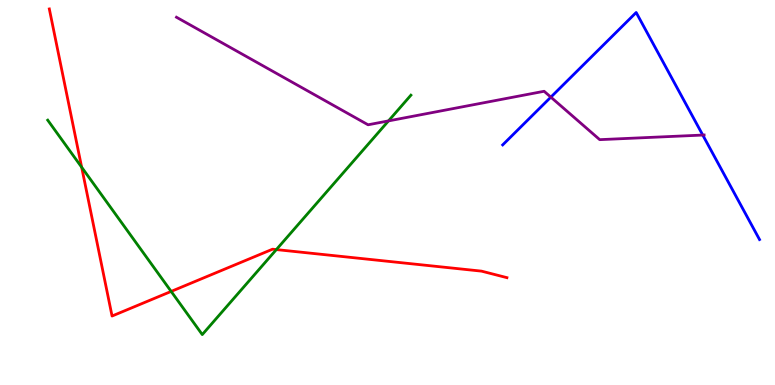[{'lines': ['blue', 'red'], 'intersections': []}, {'lines': ['green', 'red'], 'intersections': [{'x': 1.05, 'y': 5.66}, {'x': 2.21, 'y': 2.43}, {'x': 3.57, 'y': 3.52}]}, {'lines': ['purple', 'red'], 'intersections': []}, {'lines': ['blue', 'green'], 'intersections': []}, {'lines': ['blue', 'purple'], 'intersections': [{'x': 7.11, 'y': 7.48}, {'x': 9.07, 'y': 6.49}]}, {'lines': ['green', 'purple'], 'intersections': [{'x': 5.01, 'y': 6.86}]}]